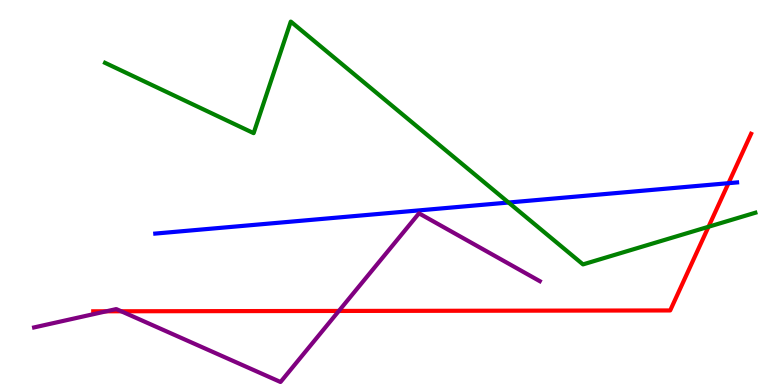[{'lines': ['blue', 'red'], 'intersections': [{'x': 9.4, 'y': 5.24}]}, {'lines': ['green', 'red'], 'intersections': [{'x': 9.14, 'y': 4.11}]}, {'lines': ['purple', 'red'], 'intersections': [{'x': 1.37, 'y': 1.91}, {'x': 1.56, 'y': 1.92}, {'x': 4.37, 'y': 1.92}]}, {'lines': ['blue', 'green'], 'intersections': [{'x': 6.56, 'y': 4.74}]}, {'lines': ['blue', 'purple'], 'intersections': []}, {'lines': ['green', 'purple'], 'intersections': []}]